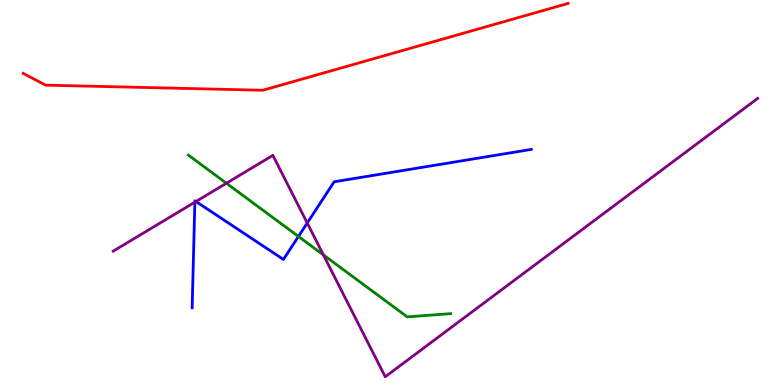[{'lines': ['blue', 'red'], 'intersections': []}, {'lines': ['green', 'red'], 'intersections': []}, {'lines': ['purple', 'red'], 'intersections': []}, {'lines': ['blue', 'green'], 'intersections': [{'x': 3.85, 'y': 3.86}]}, {'lines': ['blue', 'purple'], 'intersections': [{'x': 2.51, 'y': 4.75}, {'x': 2.53, 'y': 4.77}, {'x': 3.96, 'y': 4.21}]}, {'lines': ['green', 'purple'], 'intersections': [{'x': 2.92, 'y': 5.24}, {'x': 4.17, 'y': 3.38}]}]